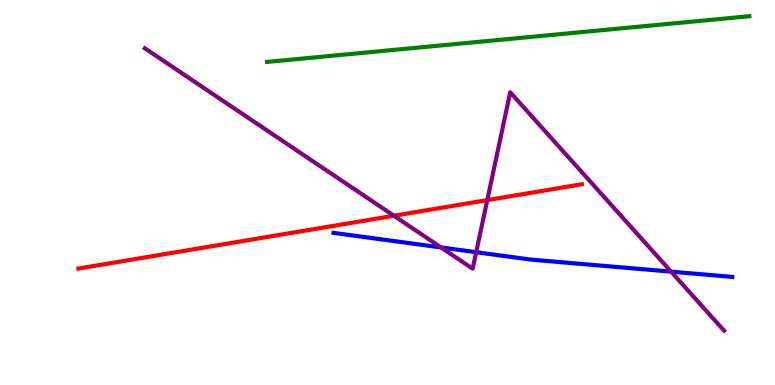[{'lines': ['blue', 'red'], 'intersections': []}, {'lines': ['green', 'red'], 'intersections': []}, {'lines': ['purple', 'red'], 'intersections': [{'x': 5.08, 'y': 4.4}, {'x': 6.29, 'y': 4.8}]}, {'lines': ['blue', 'green'], 'intersections': []}, {'lines': ['blue', 'purple'], 'intersections': [{'x': 5.69, 'y': 3.57}, {'x': 6.14, 'y': 3.45}, {'x': 8.66, 'y': 2.94}]}, {'lines': ['green', 'purple'], 'intersections': []}]